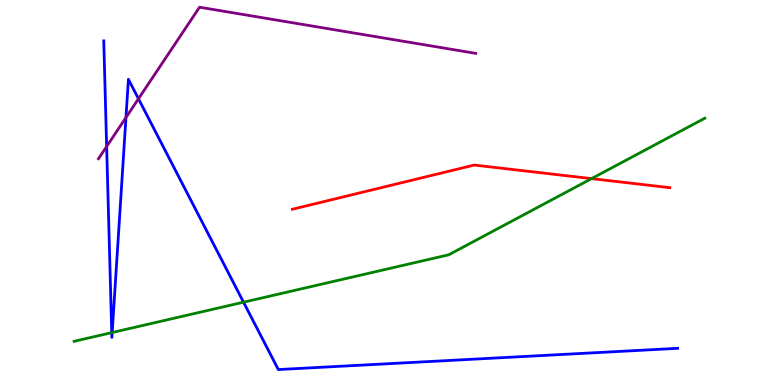[{'lines': ['blue', 'red'], 'intersections': []}, {'lines': ['green', 'red'], 'intersections': [{'x': 7.63, 'y': 5.36}]}, {'lines': ['purple', 'red'], 'intersections': []}, {'lines': ['blue', 'green'], 'intersections': [{'x': 1.44, 'y': 1.36}, {'x': 1.45, 'y': 1.36}, {'x': 3.14, 'y': 2.15}]}, {'lines': ['blue', 'purple'], 'intersections': [{'x': 1.38, 'y': 6.19}, {'x': 1.63, 'y': 6.95}, {'x': 1.79, 'y': 7.43}]}, {'lines': ['green', 'purple'], 'intersections': []}]